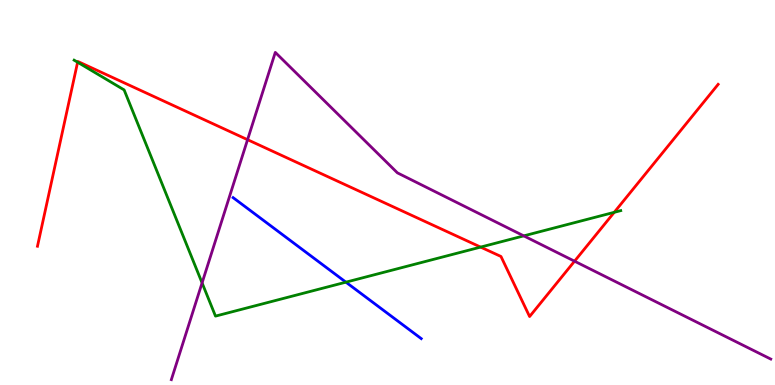[{'lines': ['blue', 'red'], 'intersections': []}, {'lines': ['green', 'red'], 'intersections': [{'x': 1.0, 'y': 8.38}, {'x': 6.2, 'y': 3.58}, {'x': 7.93, 'y': 4.49}]}, {'lines': ['purple', 'red'], 'intersections': [{'x': 3.19, 'y': 6.37}, {'x': 7.41, 'y': 3.22}]}, {'lines': ['blue', 'green'], 'intersections': [{'x': 4.46, 'y': 2.67}]}, {'lines': ['blue', 'purple'], 'intersections': []}, {'lines': ['green', 'purple'], 'intersections': [{'x': 2.61, 'y': 2.65}, {'x': 6.76, 'y': 3.87}]}]